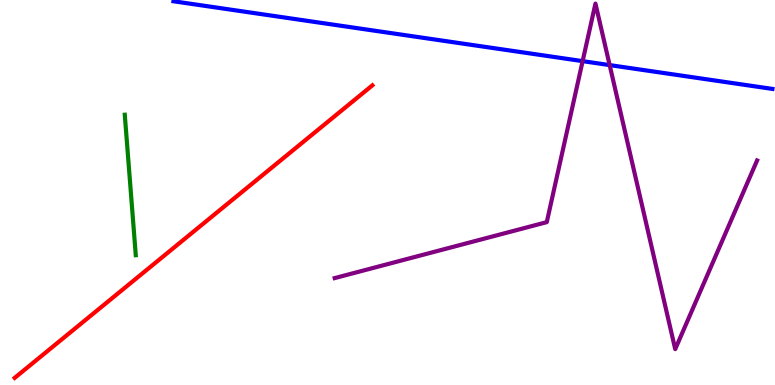[{'lines': ['blue', 'red'], 'intersections': []}, {'lines': ['green', 'red'], 'intersections': []}, {'lines': ['purple', 'red'], 'intersections': []}, {'lines': ['blue', 'green'], 'intersections': []}, {'lines': ['blue', 'purple'], 'intersections': [{'x': 7.52, 'y': 8.41}, {'x': 7.87, 'y': 8.31}]}, {'lines': ['green', 'purple'], 'intersections': []}]